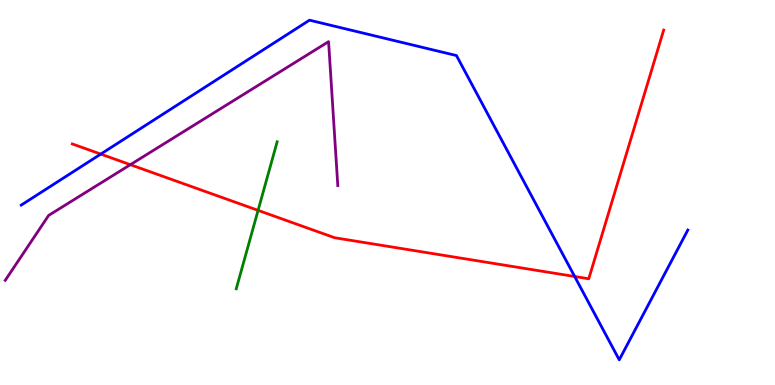[{'lines': ['blue', 'red'], 'intersections': [{'x': 1.3, 'y': 6.0}, {'x': 7.42, 'y': 2.82}]}, {'lines': ['green', 'red'], 'intersections': [{'x': 3.33, 'y': 4.54}]}, {'lines': ['purple', 'red'], 'intersections': [{'x': 1.68, 'y': 5.72}]}, {'lines': ['blue', 'green'], 'intersections': []}, {'lines': ['blue', 'purple'], 'intersections': []}, {'lines': ['green', 'purple'], 'intersections': []}]